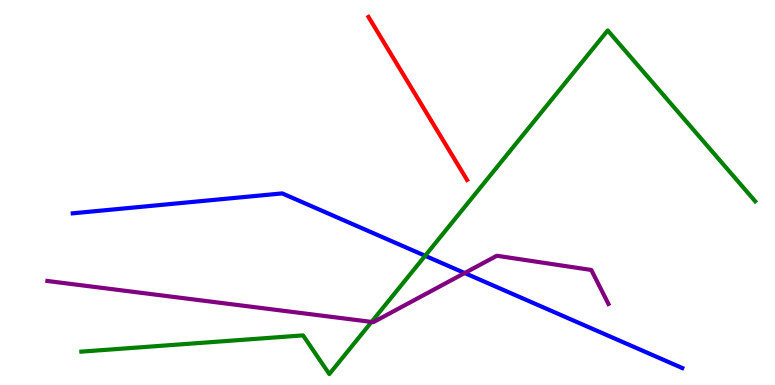[{'lines': ['blue', 'red'], 'intersections': []}, {'lines': ['green', 'red'], 'intersections': []}, {'lines': ['purple', 'red'], 'intersections': []}, {'lines': ['blue', 'green'], 'intersections': [{'x': 5.49, 'y': 3.36}]}, {'lines': ['blue', 'purple'], 'intersections': [{'x': 6.0, 'y': 2.91}]}, {'lines': ['green', 'purple'], 'intersections': [{'x': 4.79, 'y': 1.64}]}]